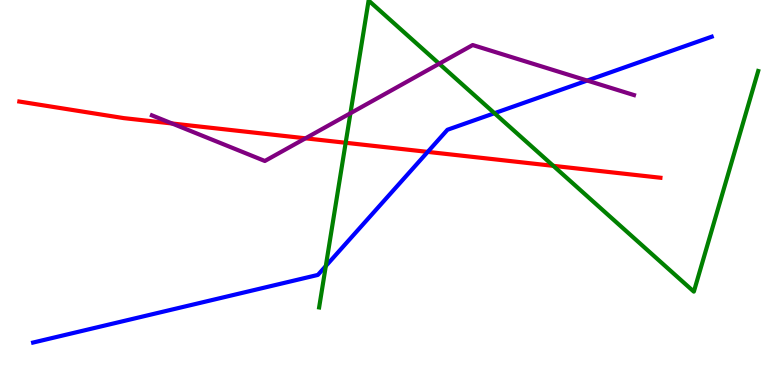[{'lines': ['blue', 'red'], 'intersections': [{'x': 5.52, 'y': 6.05}]}, {'lines': ['green', 'red'], 'intersections': [{'x': 4.46, 'y': 6.29}, {'x': 7.14, 'y': 5.69}]}, {'lines': ['purple', 'red'], 'intersections': [{'x': 2.22, 'y': 6.79}, {'x': 3.94, 'y': 6.41}]}, {'lines': ['blue', 'green'], 'intersections': [{'x': 4.2, 'y': 3.09}, {'x': 6.38, 'y': 7.06}]}, {'lines': ['blue', 'purple'], 'intersections': [{'x': 7.58, 'y': 7.91}]}, {'lines': ['green', 'purple'], 'intersections': [{'x': 4.52, 'y': 7.06}, {'x': 5.67, 'y': 8.34}]}]